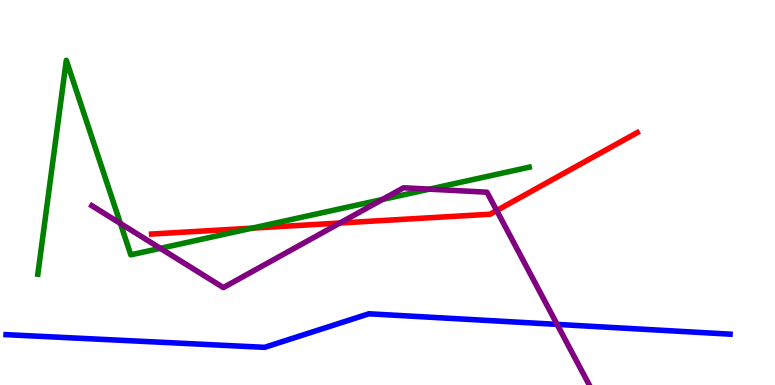[{'lines': ['blue', 'red'], 'intersections': []}, {'lines': ['green', 'red'], 'intersections': [{'x': 3.25, 'y': 4.07}]}, {'lines': ['purple', 'red'], 'intersections': [{'x': 4.39, 'y': 4.21}, {'x': 6.41, 'y': 4.53}]}, {'lines': ['blue', 'green'], 'intersections': []}, {'lines': ['blue', 'purple'], 'intersections': [{'x': 7.19, 'y': 1.57}]}, {'lines': ['green', 'purple'], 'intersections': [{'x': 1.55, 'y': 4.2}, {'x': 2.07, 'y': 3.55}, {'x': 4.93, 'y': 4.82}, {'x': 5.54, 'y': 5.09}]}]